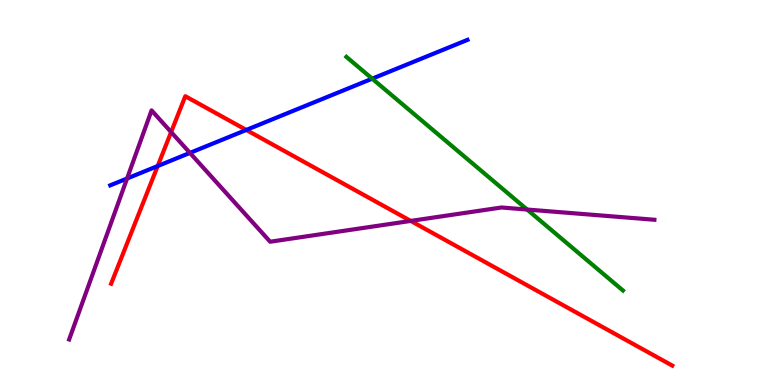[{'lines': ['blue', 'red'], 'intersections': [{'x': 2.03, 'y': 5.69}, {'x': 3.18, 'y': 6.62}]}, {'lines': ['green', 'red'], 'intersections': []}, {'lines': ['purple', 'red'], 'intersections': [{'x': 2.21, 'y': 6.57}, {'x': 5.3, 'y': 4.26}]}, {'lines': ['blue', 'green'], 'intersections': [{'x': 4.8, 'y': 7.96}]}, {'lines': ['blue', 'purple'], 'intersections': [{'x': 1.64, 'y': 5.36}, {'x': 2.45, 'y': 6.03}]}, {'lines': ['green', 'purple'], 'intersections': [{'x': 6.8, 'y': 4.56}]}]